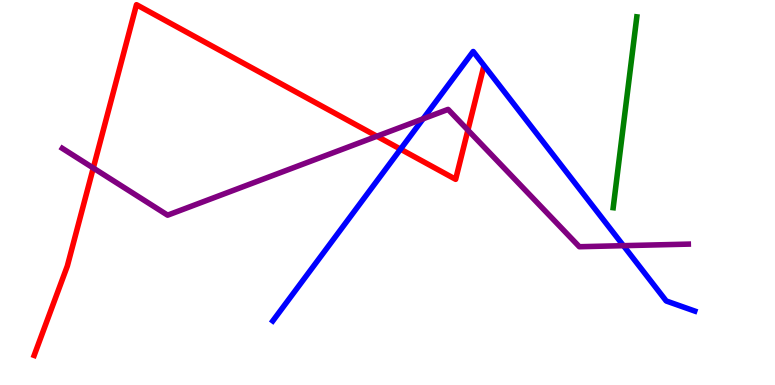[{'lines': ['blue', 'red'], 'intersections': [{'x': 5.17, 'y': 6.13}]}, {'lines': ['green', 'red'], 'intersections': []}, {'lines': ['purple', 'red'], 'intersections': [{'x': 1.2, 'y': 5.64}, {'x': 4.86, 'y': 6.46}, {'x': 6.04, 'y': 6.62}]}, {'lines': ['blue', 'green'], 'intersections': []}, {'lines': ['blue', 'purple'], 'intersections': [{'x': 5.46, 'y': 6.91}, {'x': 8.04, 'y': 3.62}]}, {'lines': ['green', 'purple'], 'intersections': []}]